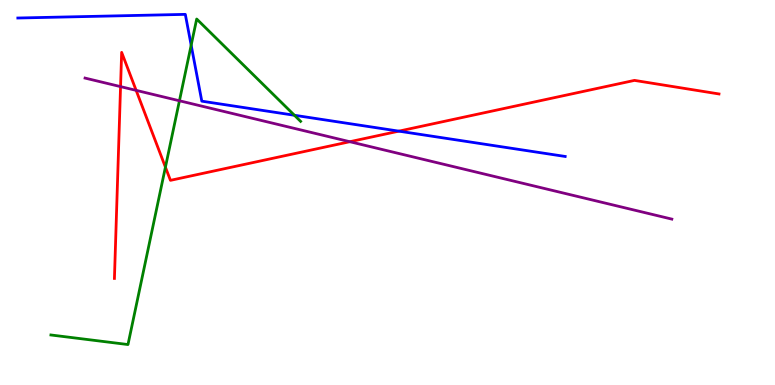[{'lines': ['blue', 'red'], 'intersections': [{'x': 5.15, 'y': 6.59}]}, {'lines': ['green', 'red'], 'intersections': [{'x': 2.13, 'y': 5.66}]}, {'lines': ['purple', 'red'], 'intersections': [{'x': 1.56, 'y': 7.75}, {'x': 1.76, 'y': 7.65}, {'x': 4.51, 'y': 6.32}]}, {'lines': ['blue', 'green'], 'intersections': [{'x': 2.47, 'y': 8.83}, {'x': 3.8, 'y': 7.01}]}, {'lines': ['blue', 'purple'], 'intersections': []}, {'lines': ['green', 'purple'], 'intersections': [{'x': 2.32, 'y': 7.38}]}]